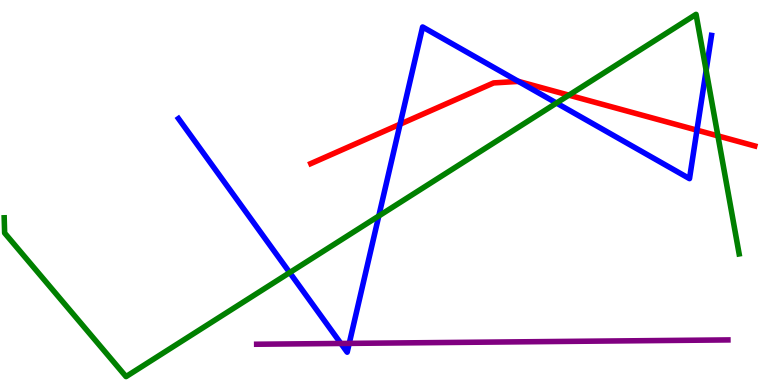[{'lines': ['blue', 'red'], 'intersections': [{'x': 5.16, 'y': 6.77}, {'x': 6.69, 'y': 7.89}, {'x': 8.99, 'y': 6.62}]}, {'lines': ['green', 'red'], 'intersections': [{'x': 7.34, 'y': 7.53}, {'x': 9.26, 'y': 6.47}]}, {'lines': ['purple', 'red'], 'intersections': []}, {'lines': ['blue', 'green'], 'intersections': [{'x': 3.74, 'y': 2.92}, {'x': 4.89, 'y': 4.39}, {'x': 7.18, 'y': 7.32}, {'x': 9.11, 'y': 8.17}]}, {'lines': ['blue', 'purple'], 'intersections': [{'x': 4.4, 'y': 1.08}, {'x': 4.51, 'y': 1.08}]}, {'lines': ['green', 'purple'], 'intersections': []}]